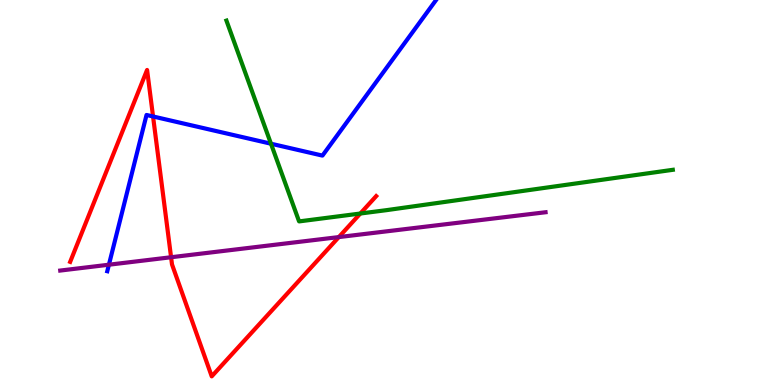[{'lines': ['blue', 'red'], 'intersections': [{'x': 1.97, 'y': 6.97}]}, {'lines': ['green', 'red'], 'intersections': [{'x': 4.65, 'y': 4.45}]}, {'lines': ['purple', 'red'], 'intersections': [{'x': 2.21, 'y': 3.32}, {'x': 4.37, 'y': 3.84}]}, {'lines': ['blue', 'green'], 'intersections': [{'x': 3.5, 'y': 6.27}]}, {'lines': ['blue', 'purple'], 'intersections': [{'x': 1.41, 'y': 3.12}]}, {'lines': ['green', 'purple'], 'intersections': []}]